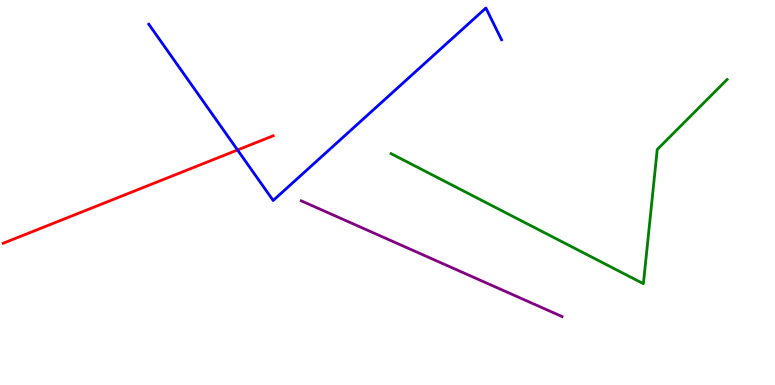[{'lines': ['blue', 'red'], 'intersections': [{'x': 3.07, 'y': 6.1}]}, {'lines': ['green', 'red'], 'intersections': []}, {'lines': ['purple', 'red'], 'intersections': []}, {'lines': ['blue', 'green'], 'intersections': []}, {'lines': ['blue', 'purple'], 'intersections': []}, {'lines': ['green', 'purple'], 'intersections': []}]